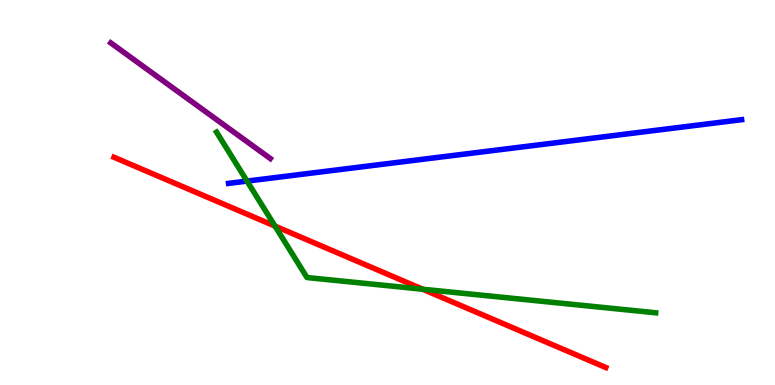[{'lines': ['blue', 'red'], 'intersections': []}, {'lines': ['green', 'red'], 'intersections': [{'x': 3.55, 'y': 4.13}, {'x': 5.45, 'y': 2.49}]}, {'lines': ['purple', 'red'], 'intersections': []}, {'lines': ['blue', 'green'], 'intersections': [{'x': 3.19, 'y': 5.3}]}, {'lines': ['blue', 'purple'], 'intersections': []}, {'lines': ['green', 'purple'], 'intersections': []}]